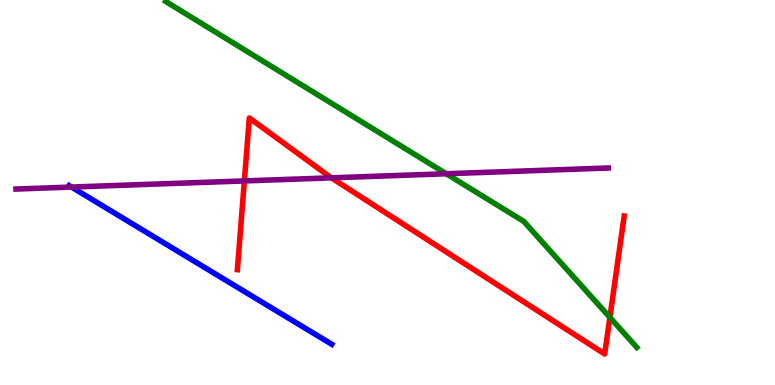[{'lines': ['blue', 'red'], 'intersections': []}, {'lines': ['green', 'red'], 'intersections': [{'x': 7.87, 'y': 1.76}]}, {'lines': ['purple', 'red'], 'intersections': [{'x': 3.15, 'y': 5.3}, {'x': 4.28, 'y': 5.38}]}, {'lines': ['blue', 'green'], 'intersections': []}, {'lines': ['blue', 'purple'], 'intersections': [{'x': 0.923, 'y': 5.14}]}, {'lines': ['green', 'purple'], 'intersections': [{'x': 5.76, 'y': 5.49}]}]